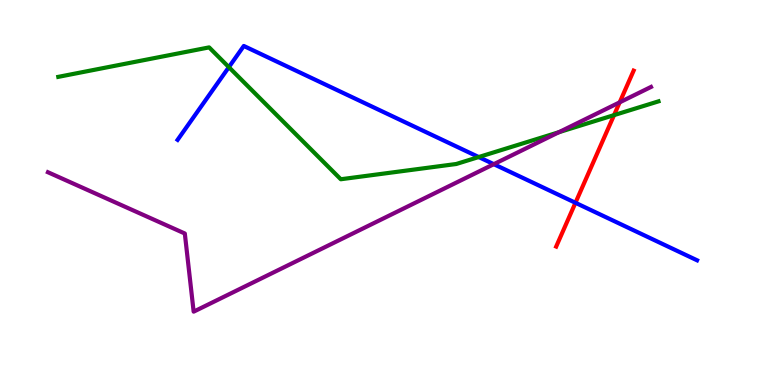[{'lines': ['blue', 'red'], 'intersections': [{'x': 7.43, 'y': 4.73}]}, {'lines': ['green', 'red'], 'intersections': [{'x': 7.92, 'y': 7.01}]}, {'lines': ['purple', 'red'], 'intersections': [{'x': 8.0, 'y': 7.34}]}, {'lines': ['blue', 'green'], 'intersections': [{'x': 2.95, 'y': 8.26}, {'x': 6.18, 'y': 5.92}]}, {'lines': ['blue', 'purple'], 'intersections': [{'x': 6.37, 'y': 5.74}]}, {'lines': ['green', 'purple'], 'intersections': [{'x': 7.21, 'y': 6.57}]}]